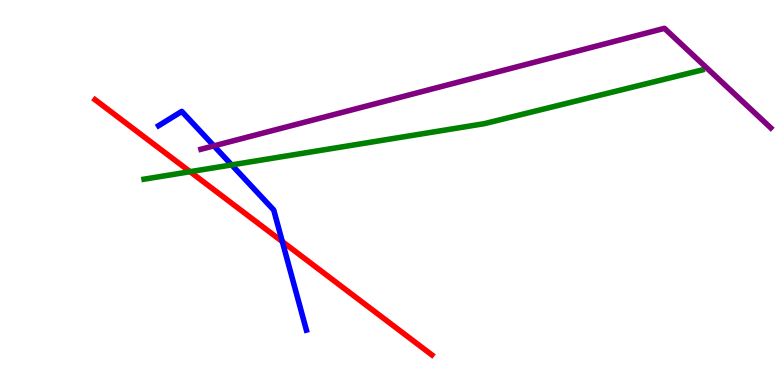[{'lines': ['blue', 'red'], 'intersections': [{'x': 3.64, 'y': 3.73}]}, {'lines': ['green', 'red'], 'intersections': [{'x': 2.45, 'y': 5.54}]}, {'lines': ['purple', 'red'], 'intersections': []}, {'lines': ['blue', 'green'], 'intersections': [{'x': 2.99, 'y': 5.72}]}, {'lines': ['blue', 'purple'], 'intersections': [{'x': 2.76, 'y': 6.21}]}, {'lines': ['green', 'purple'], 'intersections': []}]